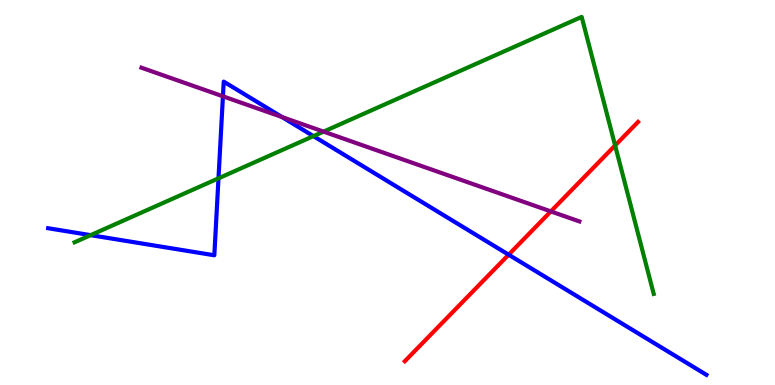[{'lines': ['blue', 'red'], 'intersections': [{'x': 6.56, 'y': 3.38}]}, {'lines': ['green', 'red'], 'intersections': [{'x': 7.94, 'y': 6.22}]}, {'lines': ['purple', 'red'], 'intersections': [{'x': 7.11, 'y': 4.51}]}, {'lines': ['blue', 'green'], 'intersections': [{'x': 1.17, 'y': 3.89}, {'x': 2.82, 'y': 5.37}, {'x': 4.04, 'y': 6.46}]}, {'lines': ['blue', 'purple'], 'intersections': [{'x': 2.88, 'y': 7.5}, {'x': 3.64, 'y': 6.96}]}, {'lines': ['green', 'purple'], 'intersections': [{'x': 4.17, 'y': 6.58}]}]